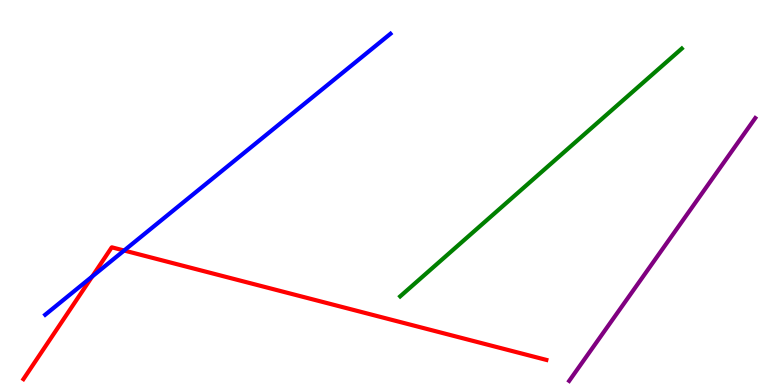[{'lines': ['blue', 'red'], 'intersections': [{'x': 1.19, 'y': 2.82}, {'x': 1.6, 'y': 3.49}]}, {'lines': ['green', 'red'], 'intersections': []}, {'lines': ['purple', 'red'], 'intersections': []}, {'lines': ['blue', 'green'], 'intersections': []}, {'lines': ['blue', 'purple'], 'intersections': []}, {'lines': ['green', 'purple'], 'intersections': []}]